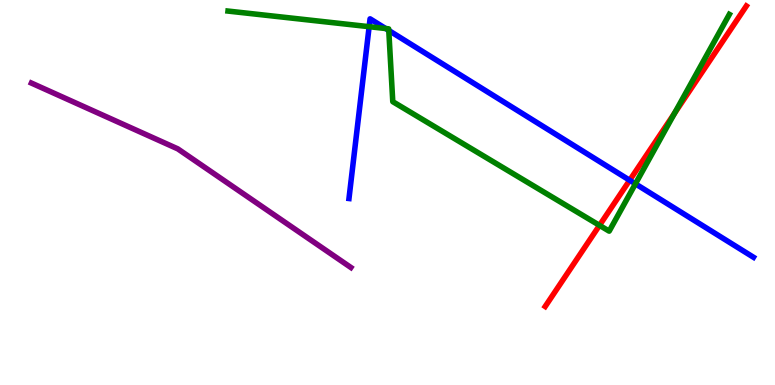[{'lines': ['blue', 'red'], 'intersections': [{'x': 8.12, 'y': 5.32}]}, {'lines': ['green', 'red'], 'intersections': [{'x': 7.74, 'y': 4.15}, {'x': 8.7, 'y': 7.06}]}, {'lines': ['purple', 'red'], 'intersections': []}, {'lines': ['blue', 'green'], 'intersections': [{'x': 4.76, 'y': 9.31}, {'x': 4.98, 'y': 9.26}, {'x': 5.02, 'y': 9.21}, {'x': 8.2, 'y': 5.23}]}, {'lines': ['blue', 'purple'], 'intersections': []}, {'lines': ['green', 'purple'], 'intersections': []}]